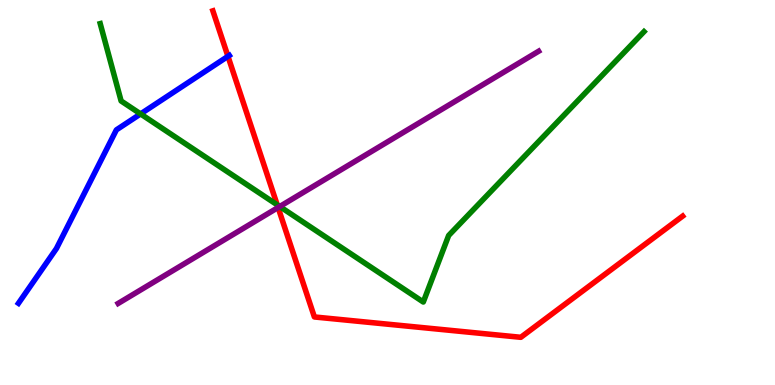[{'lines': ['blue', 'red'], 'intersections': [{'x': 2.94, 'y': 8.54}]}, {'lines': ['green', 'red'], 'intersections': [{'x': 3.58, 'y': 4.68}]}, {'lines': ['purple', 'red'], 'intersections': [{'x': 3.59, 'y': 4.61}]}, {'lines': ['blue', 'green'], 'intersections': [{'x': 1.81, 'y': 7.04}]}, {'lines': ['blue', 'purple'], 'intersections': []}, {'lines': ['green', 'purple'], 'intersections': [{'x': 3.61, 'y': 4.64}]}]